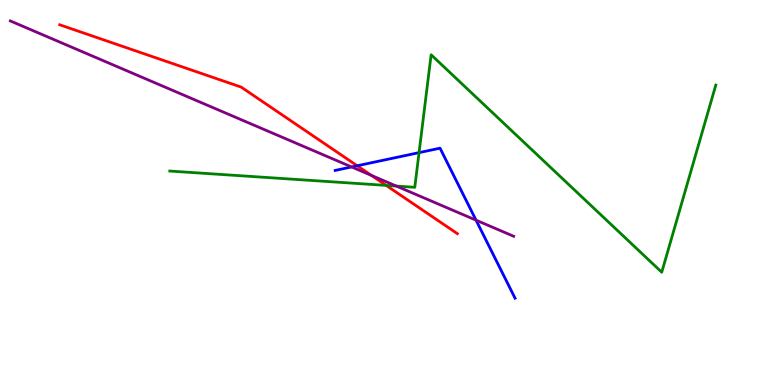[{'lines': ['blue', 'red'], 'intersections': [{'x': 4.61, 'y': 5.69}]}, {'lines': ['green', 'red'], 'intersections': [{'x': 4.98, 'y': 5.18}]}, {'lines': ['purple', 'red'], 'intersections': [{'x': 4.79, 'y': 5.44}]}, {'lines': ['blue', 'green'], 'intersections': [{'x': 5.41, 'y': 6.04}]}, {'lines': ['blue', 'purple'], 'intersections': [{'x': 4.54, 'y': 5.66}, {'x': 6.14, 'y': 4.28}]}, {'lines': ['green', 'purple'], 'intersections': [{'x': 5.11, 'y': 5.17}]}]